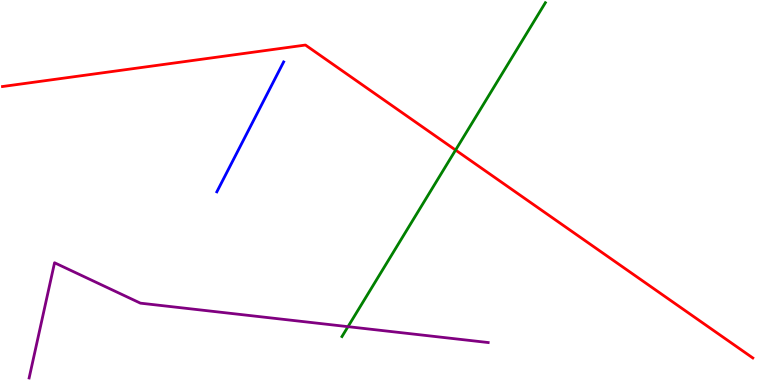[{'lines': ['blue', 'red'], 'intersections': []}, {'lines': ['green', 'red'], 'intersections': [{'x': 5.88, 'y': 6.1}]}, {'lines': ['purple', 'red'], 'intersections': []}, {'lines': ['blue', 'green'], 'intersections': []}, {'lines': ['blue', 'purple'], 'intersections': []}, {'lines': ['green', 'purple'], 'intersections': [{'x': 4.49, 'y': 1.52}]}]